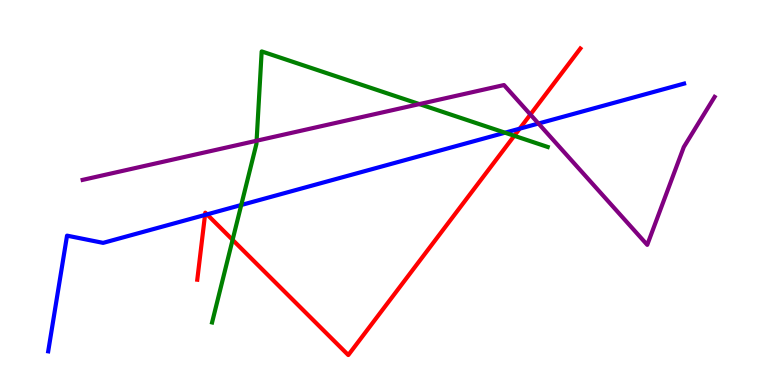[{'lines': ['blue', 'red'], 'intersections': [{'x': 2.65, 'y': 4.42}, {'x': 2.67, 'y': 4.43}, {'x': 6.71, 'y': 6.66}]}, {'lines': ['green', 'red'], 'intersections': [{'x': 3.0, 'y': 3.77}, {'x': 6.64, 'y': 6.47}]}, {'lines': ['purple', 'red'], 'intersections': [{'x': 6.84, 'y': 7.03}]}, {'lines': ['blue', 'green'], 'intersections': [{'x': 3.11, 'y': 4.68}, {'x': 6.52, 'y': 6.55}]}, {'lines': ['blue', 'purple'], 'intersections': [{'x': 6.95, 'y': 6.79}]}, {'lines': ['green', 'purple'], 'intersections': [{'x': 3.31, 'y': 6.34}, {'x': 5.41, 'y': 7.3}]}]